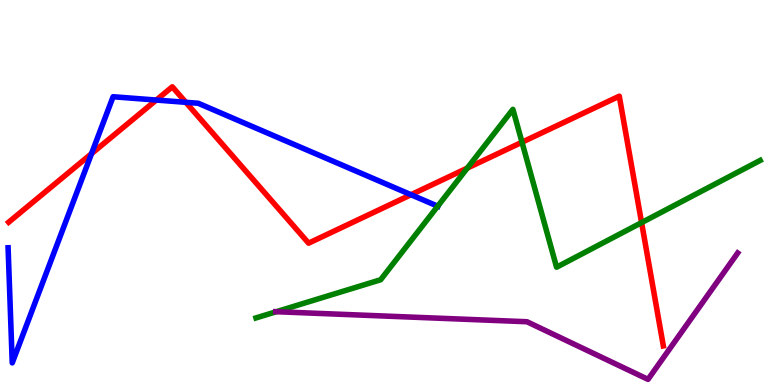[{'lines': ['blue', 'red'], 'intersections': [{'x': 1.18, 'y': 6.01}, {'x': 2.02, 'y': 7.4}, {'x': 2.4, 'y': 7.34}, {'x': 5.3, 'y': 4.94}]}, {'lines': ['green', 'red'], 'intersections': [{'x': 6.03, 'y': 5.63}, {'x': 6.74, 'y': 6.31}, {'x': 8.28, 'y': 4.22}]}, {'lines': ['purple', 'red'], 'intersections': []}, {'lines': ['blue', 'green'], 'intersections': [{'x': 5.65, 'y': 4.64}]}, {'lines': ['blue', 'purple'], 'intersections': []}, {'lines': ['green', 'purple'], 'intersections': [{'x': 3.57, 'y': 1.9}]}]